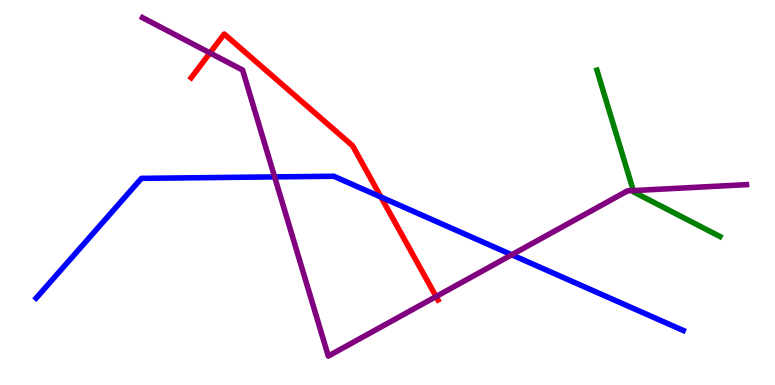[{'lines': ['blue', 'red'], 'intersections': [{'x': 4.92, 'y': 4.88}]}, {'lines': ['green', 'red'], 'intersections': []}, {'lines': ['purple', 'red'], 'intersections': [{'x': 2.71, 'y': 8.62}, {'x': 5.63, 'y': 2.3}]}, {'lines': ['blue', 'green'], 'intersections': []}, {'lines': ['blue', 'purple'], 'intersections': [{'x': 3.54, 'y': 5.41}, {'x': 6.6, 'y': 3.38}]}, {'lines': ['green', 'purple'], 'intersections': [{'x': 8.17, 'y': 5.05}]}]